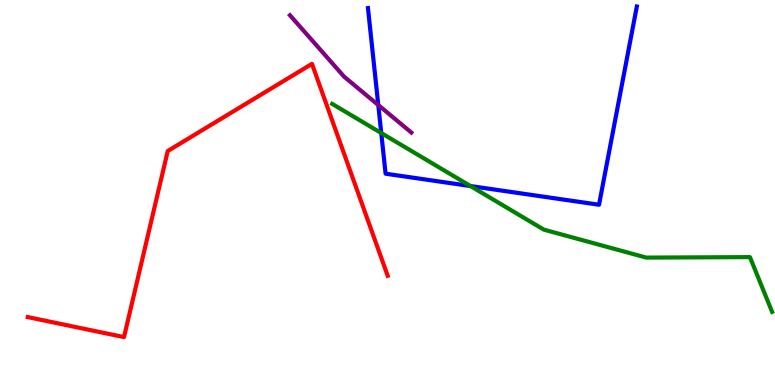[{'lines': ['blue', 'red'], 'intersections': []}, {'lines': ['green', 'red'], 'intersections': []}, {'lines': ['purple', 'red'], 'intersections': []}, {'lines': ['blue', 'green'], 'intersections': [{'x': 4.92, 'y': 6.54}, {'x': 6.07, 'y': 5.17}]}, {'lines': ['blue', 'purple'], 'intersections': [{'x': 4.88, 'y': 7.27}]}, {'lines': ['green', 'purple'], 'intersections': []}]